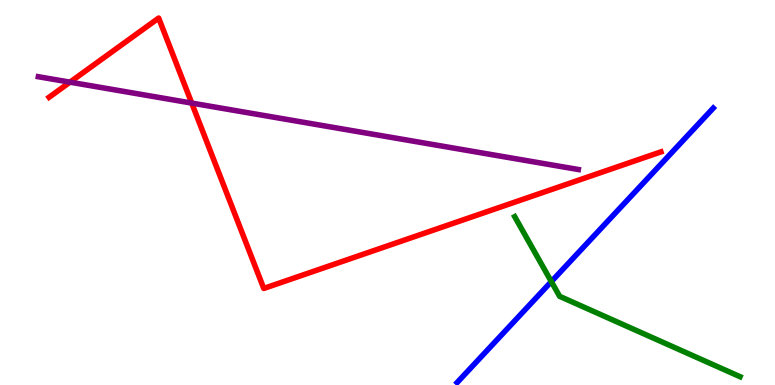[{'lines': ['blue', 'red'], 'intersections': []}, {'lines': ['green', 'red'], 'intersections': []}, {'lines': ['purple', 'red'], 'intersections': [{'x': 0.903, 'y': 7.87}, {'x': 2.47, 'y': 7.32}]}, {'lines': ['blue', 'green'], 'intersections': [{'x': 7.11, 'y': 2.69}]}, {'lines': ['blue', 'purple'], 'intersections': []}, {'lines': ['green', 'purple'], 'intersections': []}]